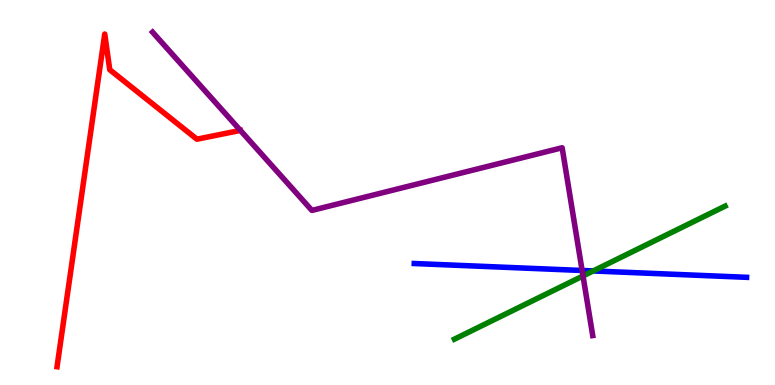[{'lines': ['blue', 'red'], 'intersections': []}, {'lines': ['green', 'red'], 'intersections': []}, {'lines': ['purple', 'red'], 'intersections': []}, {'lines': ['blue', 'green'], 'intersections': [{'x': 7.65, 'y': 2.96}]}, {'lines': ['blue', 'purple'], 'intersections': [{'x': 7.51, 'y': 2.97}]}, {'lines': ['green', 'purple'], 'intersections': [{'x': 7.52, 'y': 2.83}]}]